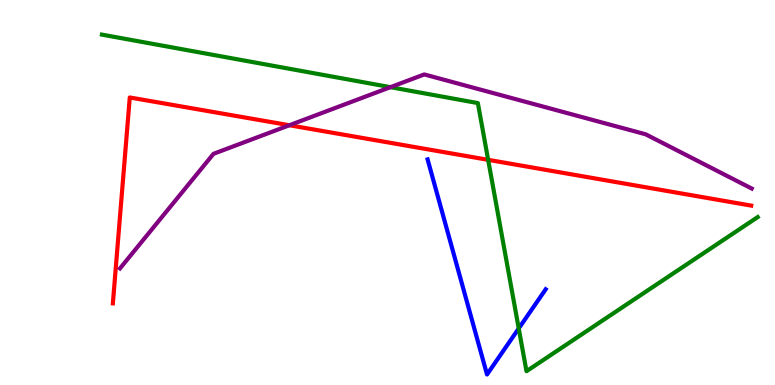[{'lines': ['blue', 'red'], 'intersections': []}, {'lines': ['green', 'red'], 'intersections': [{'x': 6.3, 'y': 5.85}]}, {'lines': ['purple', 'red'], 'intersections': [{'x': 3.73, 'y': 6.75}]}, {'lines': ['blue', 'green'], 'intersections': [{'x': 6.69, 'y': 1.47}]}, {'lines': ['blue', 'purple'], 'intersections': []}, {'lines': ['green', 'purple'], 'intersections': [{'x': 5.04, 'y': 7.74}]}]